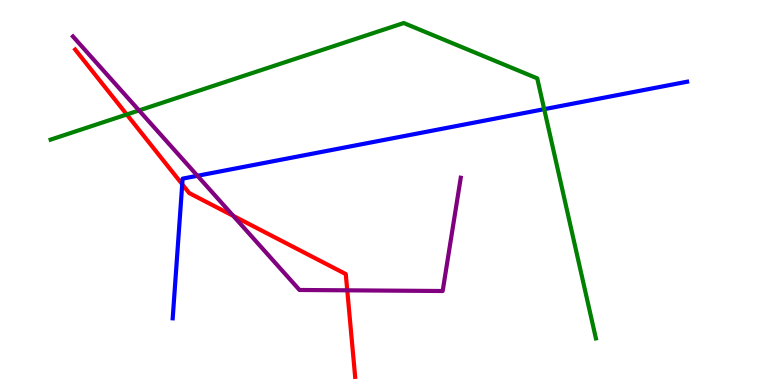[{'lines': ['blue', 'red'], 'intersections': [{'x': 2.35, 'y': 5.21}]}, {'lines': ['green', 'red'], 'intersections': [{'x': 1.64, 'y': 7.03}]}, {'lines': ['purple', 'red'], 'intersections': [{'x': 3.01, 'y': 4.39}, {'x': 4.48, 'y': 2.46}]}, {'lines': ['blue', 'green'], 'intersections': [{'x': 7.02, 'y': 7.16}]}, {'lines': ['blue', 'purple'], 'intersections': [{'x': 2.55, 'y': 5.43}]}, {'lines': ['green', 'purple'], 'intersections': [{'x': 1.79, 'y': 7.13}]}]